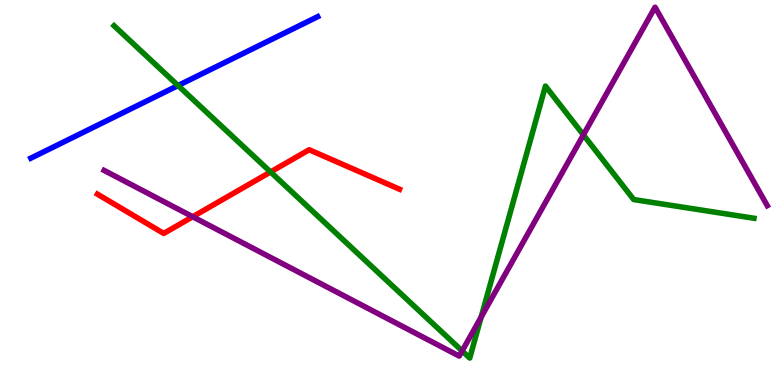[{'lines': ['blue', 'red'], 'intersections': []}, {'lines': ['green', 'red'], 'intersections': [{'x': 3.49, 'y': 5.53}]}, {'lines': ['purple', 'red'], 'intersections': [{'x': 2.49, 'y': 4.37}]}, {'lines': ['blue', 'green'], 'intersections': [{'x': 2.3, 'y': 7.78}]}, {'lines': ['blue', 'purple'], 'intersections': []}, {'lines': ['green', 'purple'], 'intersections': [{'x': 5.96, 'y': 0.885}, {'x': 6.21, 'y': 1.77}, {'x': 7.53, 'y': 6.5}]}]